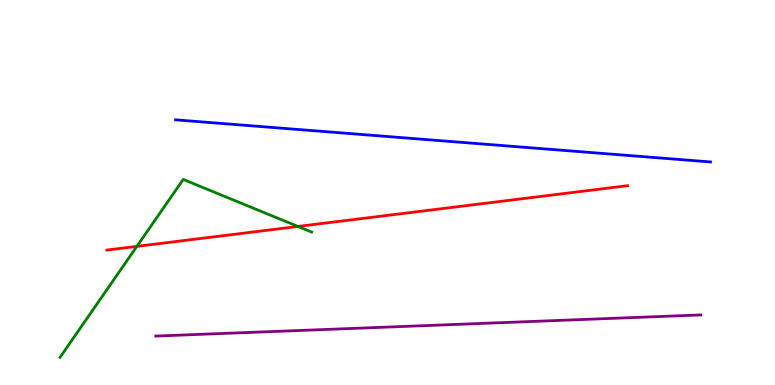[{'lines': ['blue', 'red'], 'intersections': []}, {'lines': ['green', 'red'], 'intersections': [{'x': 1.77, 'y': 3.6}, {'x': 3.84, 'y': 4.12}]}, {'lines': ['purple', 'red'], 'intersections': []}, {'lines': ['blue', 'green'], 'intersections': []}, {'lines': ['blue', 'purple'], 'intersections': []}, {'lines': ['green', 'purple'], 'intersections': []}]